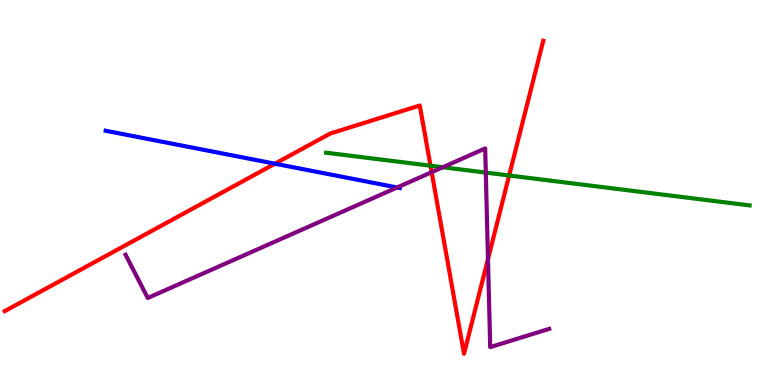[{'lines': ['blue', 'red'], 'intersections': [{'x': 3.55, 'y': 5.75}]}, {'lines': ['green', 'red'], 'intersections': [{'x': 5.55, 'y': 5.7}, {'x': 6.57, 'y': 5.44}]}, {'lines': ['purple', 'red'], 'intersections': [{'x': 5.57, 'y': 5.53}, {'x': 6.3, 'y': 3.27}]}, {'lines': ['blue', 'green'], 'intersections': []}, {'lines': ['blue', 'purple'], 'intersections': [{'x': 5.12, 'y': 5.13}]}, {'lines': ['green', 'purple'], 'intersections': [{'x': 5.71, 'y': 5.66}, {'x': 6.27, 'y': 5.52}]}]